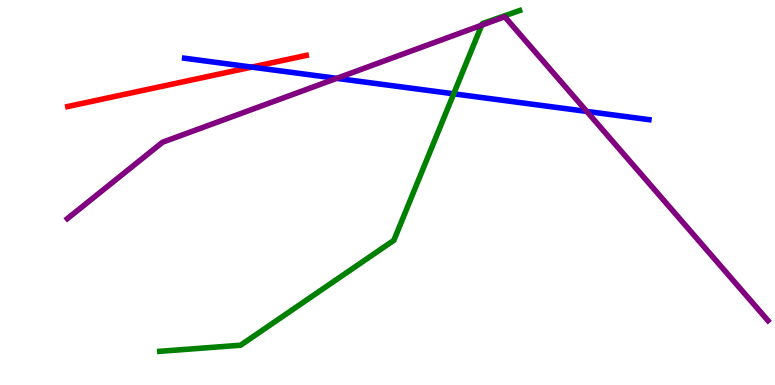[{'lines': ['blue', 'red'], 'intersections': [{'x': 3.25, 'y': 8.26}]}, {'lines': ['green', 'red'], 'intersections': []}, {'lines': ['purple', 'red'], 'intersections': []}, {'lines': ['blue', 'green'], 'intersections': [{'x': 5.85, 'y': 7.56}]}, {'lines': ['blue', 'purple'], 'intersections': [{'x': 4.34, 'y': 7.96}, {'x': 7.57, 'y': 7.11}]}, {'lines': ['green', 'purple'], 'intersections': [{'x': 6.22, 'y': 9.35}]}]